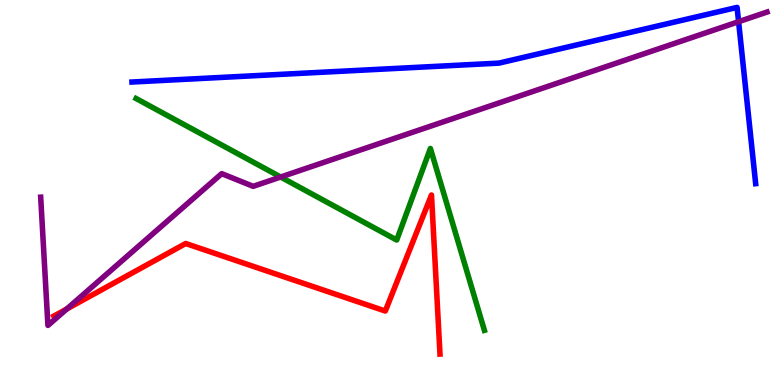[{'lines': ['blue', 'red'], 'intersections': []}, {'lines': ['green', 'red'], 'intersections': []}, {'lines': ['purple', 'red'], 'intersections': [{'x': 0.862, 'y': 1.97}]}, {'lines': ['blue', 'green'], 'intersections': []}, {'lines': ['blue', 'purple'], 'intersections': [{'x': 9.53, 'y': 9.44}]}, {'lines': ['green', 'purple'], 'intersections': [{'x': 3.62, 'y': 5.4}]}]